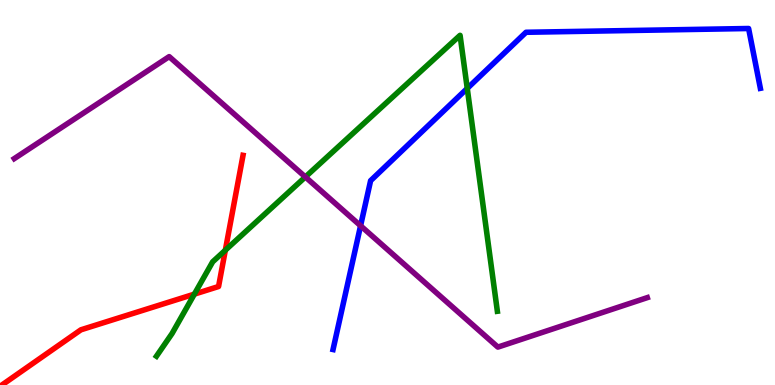[{'lines': ['blue', 'red'], 'intersections': []}, {'lines': ['green', 'red'], 'intersections': [{'x': 2.51, 'y': 2.36}, {'x': 2.91, 'y': 3.5}]}, {'lines': ['purple', 'red'], 'intersections': []}, {'lines': ['blue', 'green'], 'intersections': [{'x': 6.03, 'y': 7.7}]}, {'lines': ['blue', 'purple'], 'intersections': [{'x': 4.65, 'y': 4.14}]}, {'lines': ['green', 'purple'], 'intersections': [{'x': 3.94, 'y': 5.4}]}]